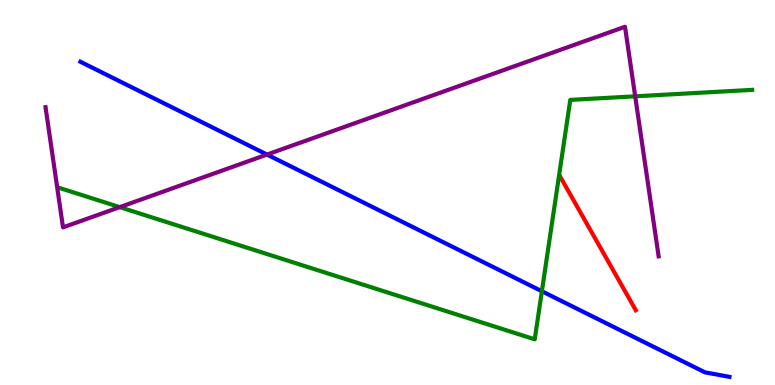[{'lines': ['blue', 'red'], 'intersections': []}, {'lines': ['green', 'red'], 'intersections': []}, {'lines': ['purple', 'red'], 'intersections': []}, {'lines': ['blue', 'green'], 'intersections': [{'x': 6.99, 'y': 2.44}]}, {'lines': ['blue', 'purple'], 'intersections': [{'x': 3.45, 'y': 5.99}]}, {'lines': ['green', 'purple'], 'intersections': [{'x': 1.54, 'y': 4.62}, {'x': 8.2, 'y': 7.5}]}]